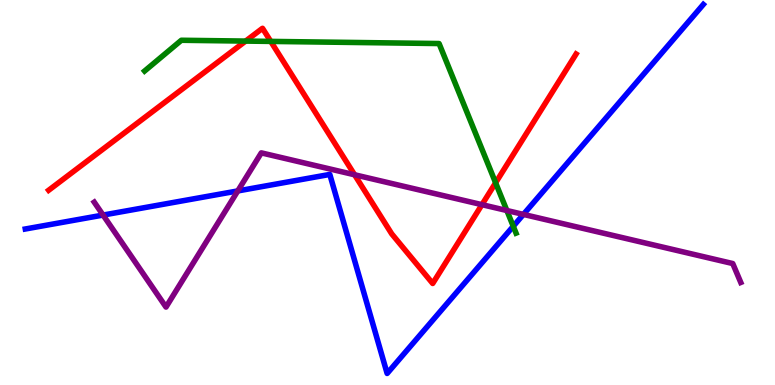[{'lines': ['blue', 'red'], 'intersections': []}, {'lines': ['green', 'red'], 'intersections': [{'x': 3.17, 'y': 8.93}, {'x': 3.49, 'y': 8.92}, {'x': 6.39, 'y': 5.25}]}, {'lines': ['purple', 'red'], 'intersections': [{'x': 4.58, 'y': 5.46}, {'x': 6.22, 'y': 4.68}]}, {'lines': ['blue', 'green'], 'intersections': [{'x': 6.62, 'y': 4.12}]}, {'lines': ['blue', 'purple'], 'intersections': [{'x': 1.33, 'y': 4.41}, {'x': 3.07, 'y': 5.04}, {'x': 6.75, 'y': 4.43}]}, {'lines': ['green', 'purple'], 'intersections': [{'x': 6.54, 'y': 4.53}]}]